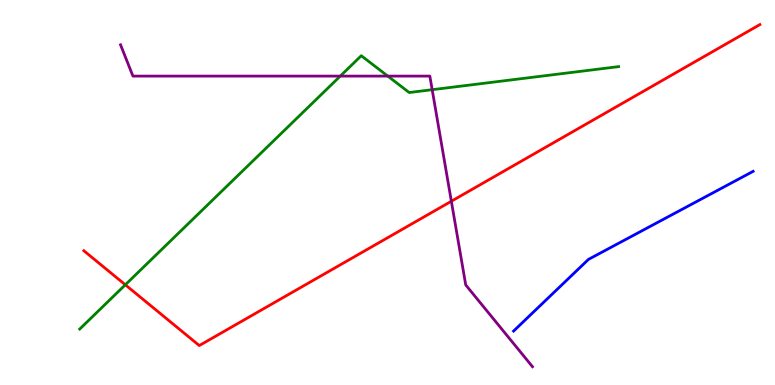[{'lines': ['blue', 'red'], 'intersections': []}, {'lines': ['green', 'red'], 'intersections': [{'x': 1.62, 'y': 2.6}]}, {'lines': ['purple', 'red'], 'intersections': [{'x': 5.82, 'y': 4.77}]}, {'lines': ['blue', 'green'], 'intersections': []}, {'lines': ['blue', 'purple'], 'intersections': []}, {'lines': ['green', 'purple'], 'intersections': [{'x': 4.39, 'y': 8.02}, {'x': 5.0, 'y': 8.02}, {'x': 5.58, 'y': 7.67}]}]